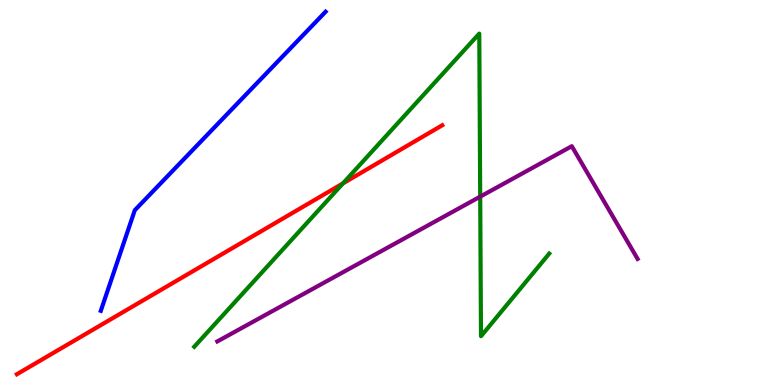[{'lines': ['blue', 'red'], 'intersections': []}, {'lines': ['green', 'red'], 'intersections': [{'x': 4.43, 'y': 5.24}]}, {'lines': ['purple', 'red'], 'intersections': []}, {'lines': ['blue', 'green'], 'intersections': []}, {'lines': ['blue', 'purple'], 'intersections': []}, {'lines': ['green', 'purple'], 'intersections': [{'x': 6.2, 'y': 4.89}]}]